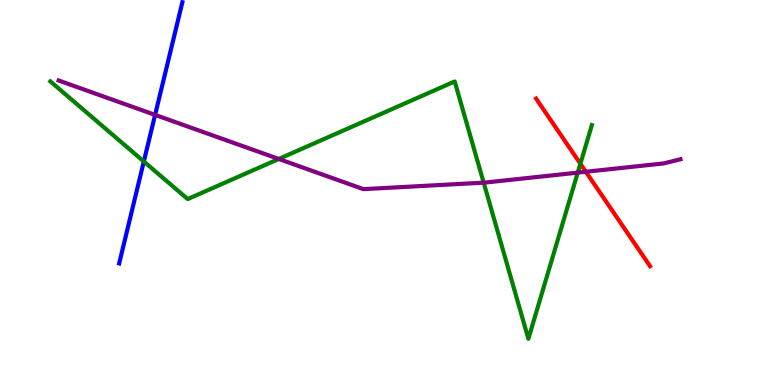[{'lines': ['blue', 'red'], 'intersections': []}, {'lines': ['green', 'red'], 'intersections': [{'x': 7.49, 'y': 5.75}]}, {'lines': ['purple', 'red'], 'intersections': [{'x': 7.56, 'y': 5.54}]}, {'lines': ['blue', 'green'], 'intersections': [{'x': 1.86, 'y': 5.81}]}, {'lines': ['blue', 'purple'], 'intersections': [{'x': 2.0, 'y': 7.02}]}, {'lines': ['green', 'purple'], 'intersections': [{'x': 3.6, 'y': 5.87}, {'x': 6.24, 'y': 5.26}, {'x': 7.45, 'y': 5.52}]}]